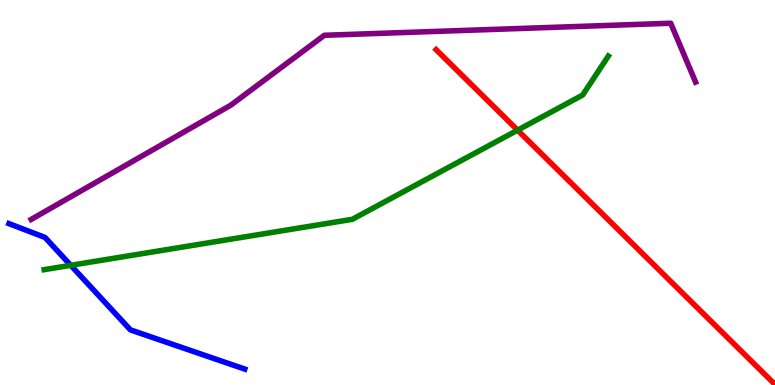[{'lines': ['blue', 'red'], 'intersections': []}, {'lines': ['green', 'red'], 'intersections': [{'x': 6.68, 'y': 6.62}]}, {'lines': ['purple', 'red'], 'intersections': []}, {'lines': ['blue', 'green'], 'intersections': [{'x': 0.913, 'y': 3.11}]}, {'lines': ['blue', 'purple'], 'intersections': []}, {'lines': ['green', 'purple'], 'intersections': []}]